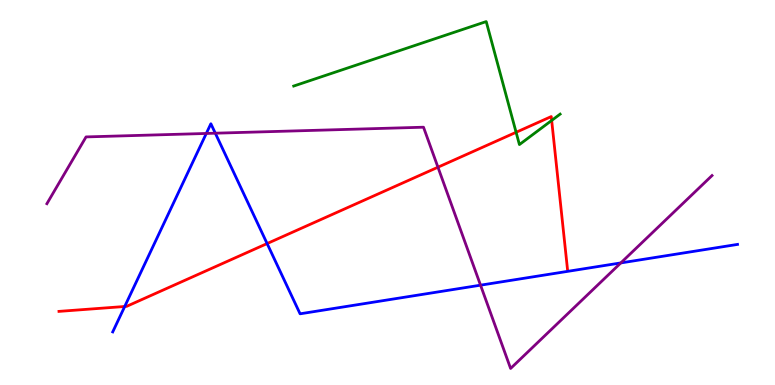[{'lines': ['blue', 'red'], 'intersections': [{'x': 1.61, 'y': 2.04}, {'x': 3.45, 'y': 3.67}]}, {'lines': ['green', 'red'], 'intersections': [{'x': 6.66, 'y': 6.56}, {'x': 7.12, 'y': 6.87}]}, {'lines': ['purple', 'red'], 'intersections': [{'x': 5.65, 'y': 5.66}]}, {'lines': ['blue', 'green'], 'intersections': []}, {'lines': ['blue', 'purple'], 'intersections': [{'x': 2.66, 'y': 6.53}, {'x': 2.78, 'y': 6.54}, {'x': 6.2, 'y': 2.59}, {'x': 8.01, 'y': 3.17}]}, {'lines': ['green', 'purple'], 'intersections': []}]